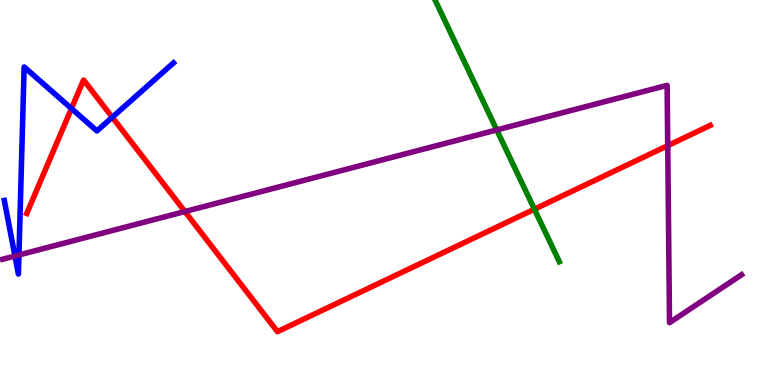[{'lines': ['blue', 'red'], 'intersections': [{'x': 0.922, 'y': 7.18}, {'x': 1.45, 'y': 6.95}]}, {'lines': ['green', 'red'], 'intersections': [{'x': 6.9, 'y': 4.57}]}, {'lines': ['purple', 'red'], 'intersections': [{'x': 2.39, 'y': 4.51}, {'x': 8.62, 'y': 6.22}]}, {'lines': ['blue', 'green'], 'intersections': []}, {'lines': ['blue', 'purple'], 'intersections': [{'x': 0.193, 'y': 3.35}, {'x': 0.244, 'y': 3.38}]}, {'lines': ['green', 'purple'], 'intersections': [{'x': 6.41, 'y': 6.63}]}]